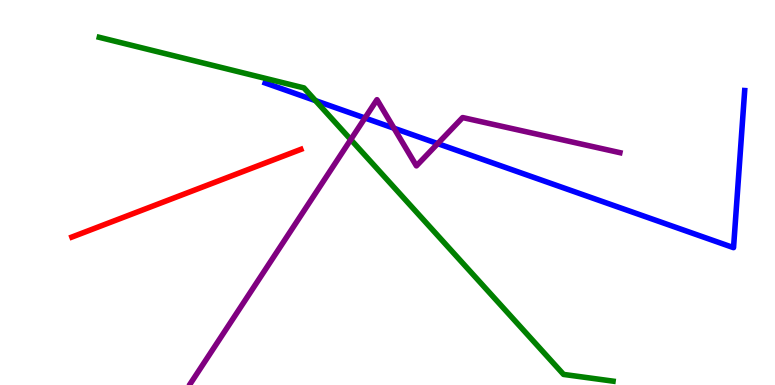[{'lines': ['blue', 'red'], 'intersections': []}, {'lines': ['green', 'red'], 'intersections': []}, {'lines': ['purple', 'red'], 'intersections': []}, {'lines': ['blue', 'green'], 'intersections': [{'x': 4.07, 'y': 7.39}]}, {'lines': ['blue', 'purple'], 'intersections': [{'x': 4.71, 'y': 6.93}, {'x': 5.08, 'y': 6.67}, {'x': 5.65, 'y': 6.27}]}, {'lines': ['green', 'purple'], 'intersections': [{'x': 4.53, 'y': 6.37}]}]